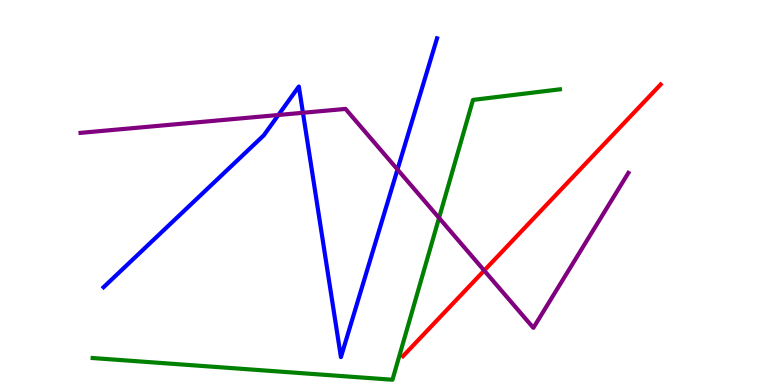[{'lines': ['blue', 'red'], 'intersections': []}, {'lines': ['green', 'red'], 'intersections': []}, {'lines': ['purple', 'red'], 'intersections': [{'x': 6.25, 'y': 2.97}]}, {'lines': ['blue', 'green'], 'intersections': []}, {'lines': ['blue', 'purple'], 'intersections': [{'x': 3.59, 'y': 7.01}, {'x': 3.91, 'y': 7.07}, {'x': 5.13, 'y': 5.6}]}, {'lines': ['green', 'purple'], 'intersections': [{'x': 5.67, 'y': 4.34}]}]